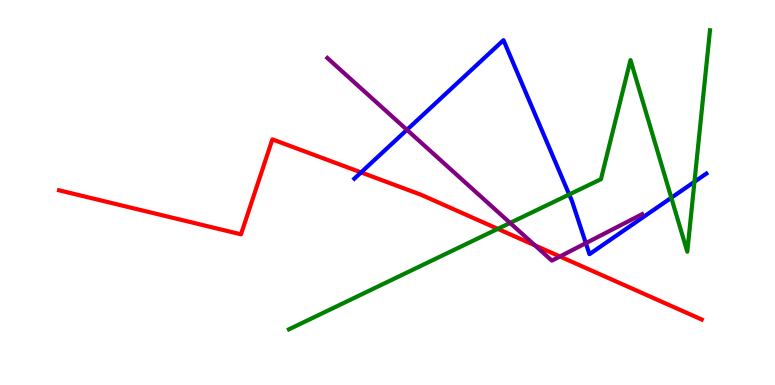[{'lines': ['blue', 'red'], 'intersections': [{'x': 4.66, 'y': 5.52}]}, {'lines': ['green', 'red'], 'intersections': [{'x': 6.42, 'y': 4.06}]}, {'lines': ['purple', 'red'], 'intersections': [{'x': 6.9, 'y': 3.63}, {'x': 7.22, 'y': 3.34}]}, {'lines': ['blue', 'green'], 'intersections': [{'x': 7.34, 'y': 4.95}, {'x': 8.66, 'y': 4.86}, {'x': 8.96, 'y': 5.28}]}, {'lines': ['blue', 'purple'], 'intersections': [{'x': 5.25, 'y': 6.63}, {'x': 7.56, 'y': 3.68}]}, {'lines': ['green', 'purple'], 'intersections': [{'x': 6.58, 'y': 4.21}]}]